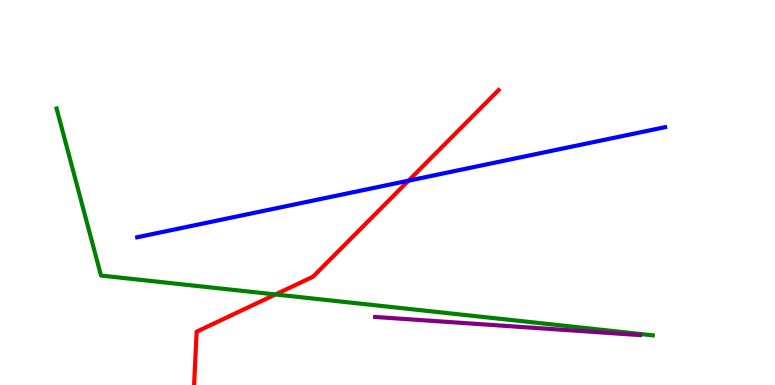[{'lines': ['blue', 'red'], 'intersections': [{'x': 5.27, 'y': 5.31}]}, {'lines': ['green', 'red'], 'intersections': [{'x': 3.55, 'y': 2.35}]}, {'lines': ['purple', 'red'], 'intersections': []}, {'lines': ['blue', 'green'], 'intersections': []}, {'lines': ['blue', 'purple'], 'intersections': []}, {'lines': ['green', 'purple'], 'intersections': []}]